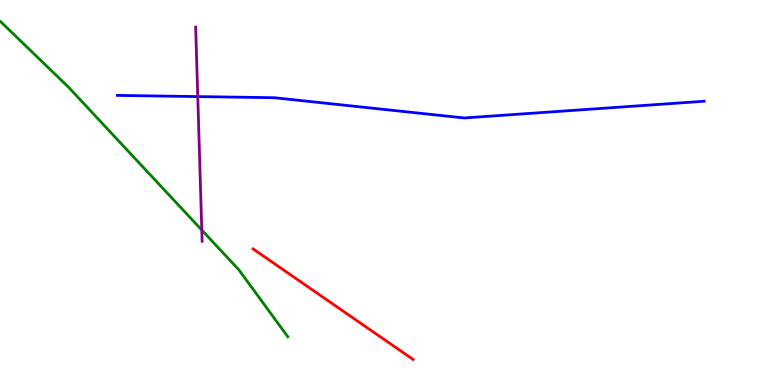[{'lines': ['blue', 'red'], 'intersections': []}, {'lines': ['green', 'red'], 'intersections': []}, {'lines': ['purple', 'red'], 'intersections': []}, {'lines': ['blue', 'green'], 'intersections': []}, {'lines': ['blue', 'purple'], 'intersections': [{'x': 2.55, 'y': 7.49}]}, {'lines': ['green', 'purple'], 'intersections': [{'x': 2.6, 'y': 4.02}]}]